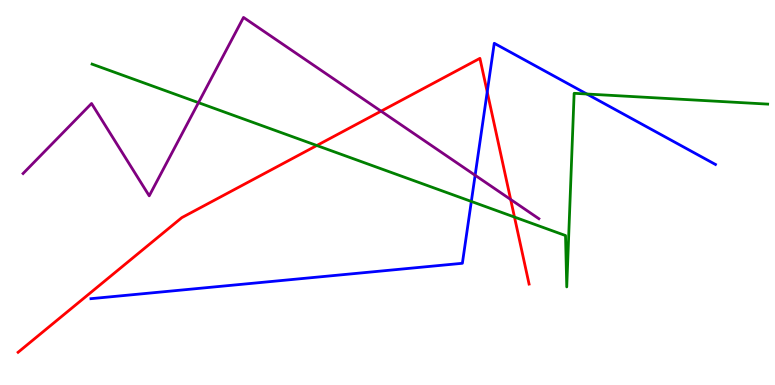[{'lines': ['blue', 'red'], 'intersections': [{'x': 6.29, 'y': 7.61}]}, {'lines': ['green', 'red'], 'intersections': [{'x': 4.09, 'y': 6.22}, {'x': 6.64, 'y': 4.36}]}, {'lines': ['purple', 'red'], 'intersections': [{'x': 4.92, 'y': 7.11}, {'x': 6.59, 'y': 4.82}]}, {'lines': ['blue', 'green'], 'intersections': [{'x': 6.08, 'y': 4.77}, {'x': 7.57, 'y': 7.56}]}, {'lines': ['blue', 'purple'], 'intersections': [{'x': 6.13, 'y': 5.45}]}, {'lines': ['green', 'purple'], 'intersections': [{'x': 2.56, 'y': 7.33}]}]